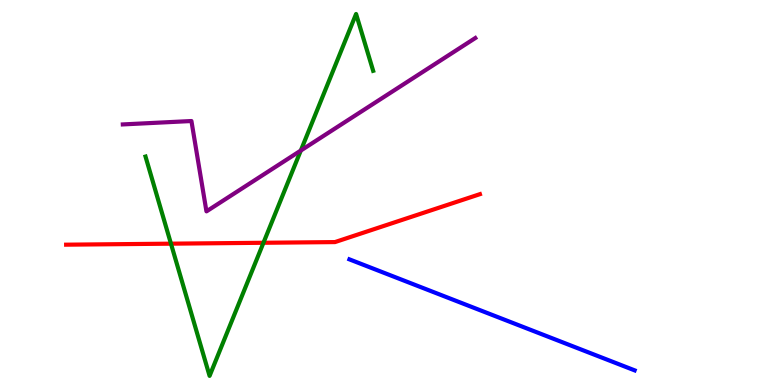[{'lines': ['blue', 'red'], 'intersections': []}, {'lines': ['green', 'red'], 'intersections': [{'x': 2.21, 'y': 3.67}, {'x': 3.4, 'y': 3.69}]}, {'lines': ['purple', 'red'], 'intersections': []}, {'lines': ['blue', 'green'], 'intersections': []}, {'lines': ['blue', 'purple'], 'intersections': []}, {'lines': ['green', 'purple'], 'intersections': [{'x': 3.88, 'y': 6.09}]}]